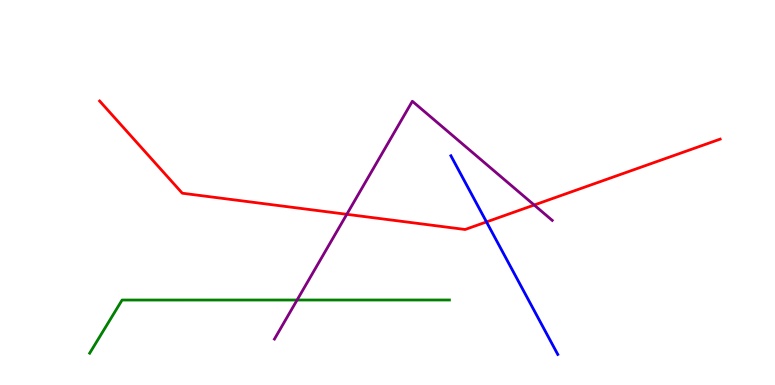[{'lines': ['blue', 'red'], 'intersections': [{'x': 6.28, 'y': 4.24}]}, {'lines': ['green', 'red'], 'intersections': []}, {'lines': ['purple', 'red'], 'intersections': [{'x': 4.47, 'y': 4.43}, {'x': 6.89, 'y': 4.67}]}, {'lines': ['blue', 'green'], 'intersections': []}, {'lines': ['blue', 'purple'], 'intersections': []}, {'lines': ['green', 'purple'], 'intersections': [{'x': 3.83, 'y': 2.21}]}]